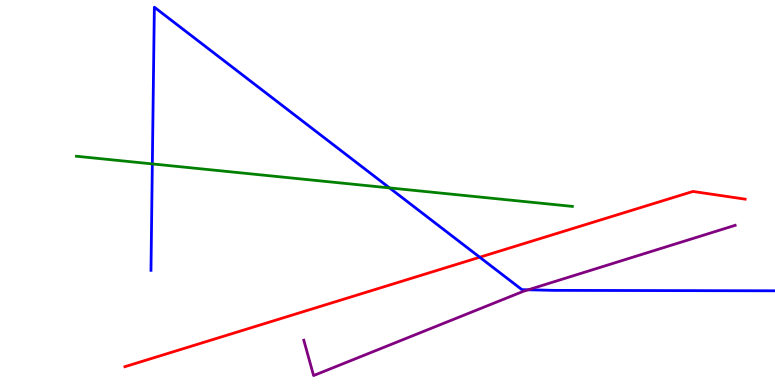[{'lines': ['blue', 'red'], 'intersections': [{'x': 6.19, 'y': 3.32}]}, {'lines': ['green', 'red'], 'intersections': []}, {'lines': ['purple', 'red'], 'intersections': []}, {'lines': ['blue', 'green'], 'intersections': [{'x': 1.97, 'y': 5.74}, {'x': 5.03, 'y': 5.12}]}, {'lines': ['blue', 'purple'], 'intersections': [{'x': 6.82, 'y': 2.47}]}, {'lines': ['green', 'purple'], 'intersections': []}]